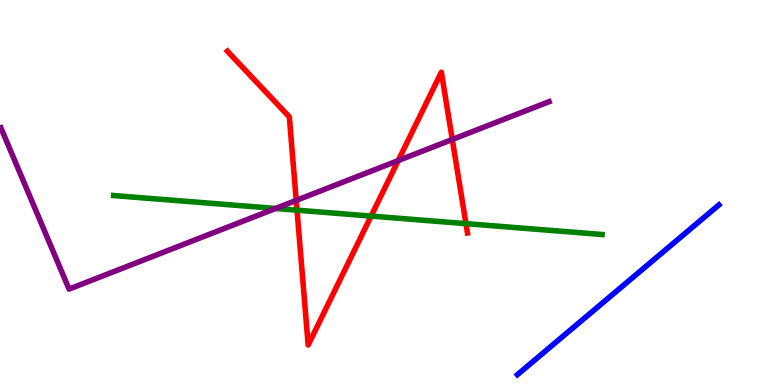[{'lines': ['blue', 'red'], 'intersections': []}, {'lines': ['green', 'red'], 'intersections': [{'x': 3.83, 'y': 4.54}, {'x': 4.79, 'y': 4.39}, {'x': 6.01, 'y': 4.19}]}, {'lines': ['purple', 'red'], 'intersections': [{'x': 3.82, 'y': 4.79}, {'x': 5.14, 'y': 5.83}, {'x': 5.84, 'y': 6.38}]}, {'lines': ['blue', 'green'], 'intersections': []}, {'lines': ['blue', 'purple'], 'intersections': []}, {'lines': ['green', 'purple'], 'intersections': [{'x': 3.56, 'y': 4.59}]}]